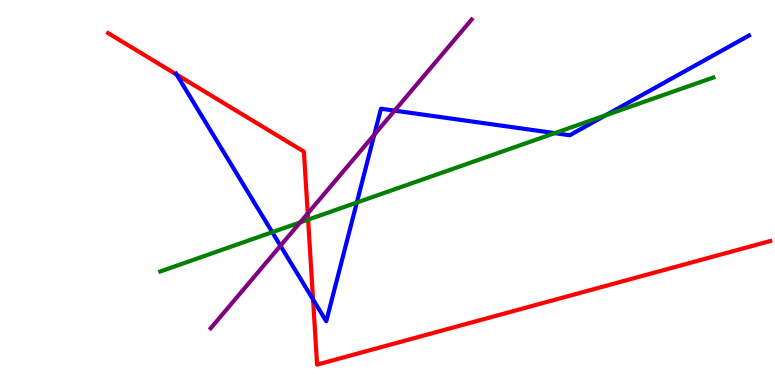[{'lines': ['blue', 'red'], 'intersections': [{'x': 2.28, 'y': 8.06}, {'x': 4.04, 'y': 2.22}]}, {'lines': ['green', 'red'], 'intersections': [{'x': 3.98, 'y': 4.3}]}, {'lines': ['purple', 'red'], 'intersections': [{'x': 3.97, 'y': 4.46}]}, {'lines': ['blue', 'green'], 'intersections': [{'x': 3.51, 'y': 3.97}, {'x': 4.6, 'y': 4.74}, {'x': 7.16, 'y': 6.54}, {'x': 7.81, 'y': 7.01}]}, {'lines': ['blue', 'purple'], 'intersections': [{'x': 3.62, 'y': 3.62}, {'x': 4.83, 'y': 6.5}, {'x': 5.09, 'y': 7.13}]}, {'lines': ['green', 'purple'], 'intersections': [{'x': 3.87, 'y': 4.22}]}]